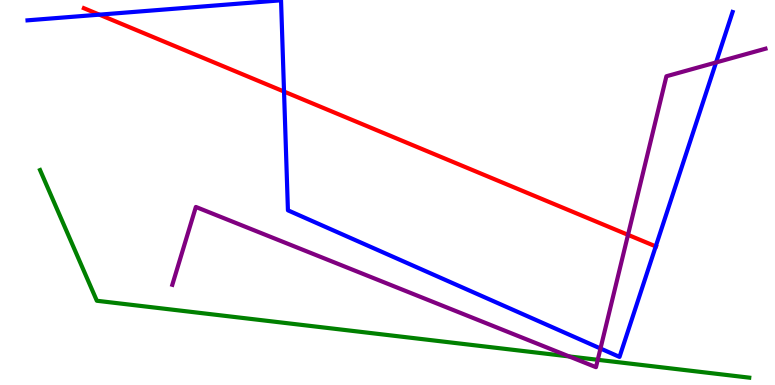[{'lines': ['blue', 'red'], 'intersections': [{'x': 1.28, 'y': 9.62}, {'x': 3.66, 'y': 7.62}, {'x': 8.46, 'y': 3.6}]}, {'lines': ['green', 'red'], 'intersections': []}, {'lines': ['purple', 'red'], 'intersections': [{'x': 8.1, 'y': 3.9}]}, {'lines': ['blue', 'green'], 'intersections': []}, {'lines': ['blue', 'purple'], 'intersections': [{'x': 7.75, 'y': 0.948}, {'x': 9.24, 'y': 8.38}]}, {'lines': ['green', 'purple'], 'intersections': [{'x': 7.34, 'y': 0.742}, {'x': 7.71, 'y': 0.655}]}]